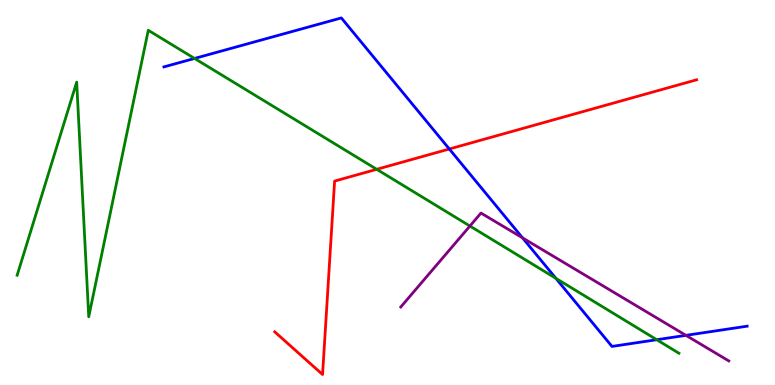[{'lines': ['blue', 'red'], 'intersections': [{'x': 5.8, 'y': 6.13}]}, {'lines': ['green', 'red'], 'intersections': [{'x': 4.86, 'y': 5.6}]}, {'lines': ['purple', 'red'], 'intersections': []}, {'lines': ['blue', 'green'], 'intersections': [{'x': 2.51, 'y': 8.48}, {'x': 7.17, 'y': 2.77}, {'x': 8.47, 'y': 1.18}]}, {'lines': ['blue', 'purple'], 'intersections': [{'x': 6.74, 'y': 3.82}, {'x': 8.85, 'y': 1.29}]}, {'lines': ['green', 'purple'], 'intersections': [{'x': 6.06, 'y': 4.13}]}]